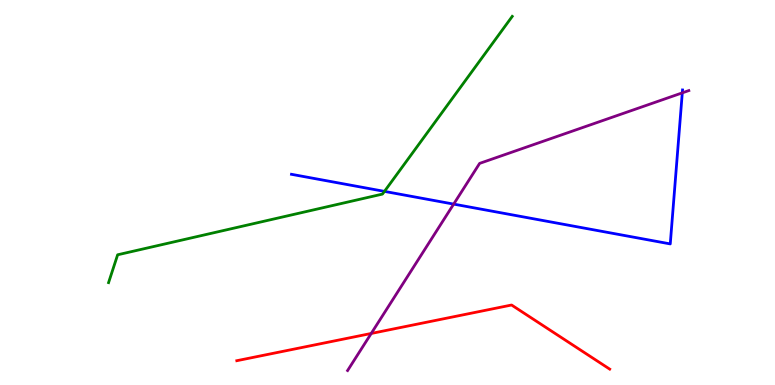[{'lines': ['blue', 'red'], 'intersections': []}, {'lines': ['green', 'red'], 'intersections': []}, {'lines': ['purple', 'red'], 'intersections': [{'x': 4.79, 'y': 1.34}]}, {'lines': ['blue', 'green'], 'intersections': [{'x': 4.96, 'y': 5.03}]}, {'lines': ['blue', 'purple'], 'intersections': [{'x': 5.85, 'y': 4.7}, {'x': 8.8, 'y': 7.59}]}, {'lines': ['green', 'purple'], 'intersections': []}]